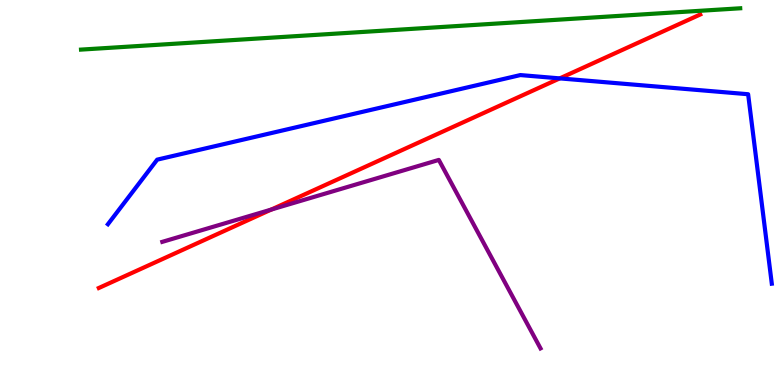[{'lines': ['blue', 'red'], 'intersections': [{'x': 7.22, 'y': 7.96}]}, {'lines': ['green', 'red'], 'intersections': []}, {'lines': ['purple', 'red'], 'intersections': [{'x': 3.5, 'y': 4.56}]}, {'lines': ['blue', 'green'], 'intersections': []}, {'lines': ['blue', 'purple'], 'intersections': []}, {'lines': ['green', 'purple'], 'intersections': []}]